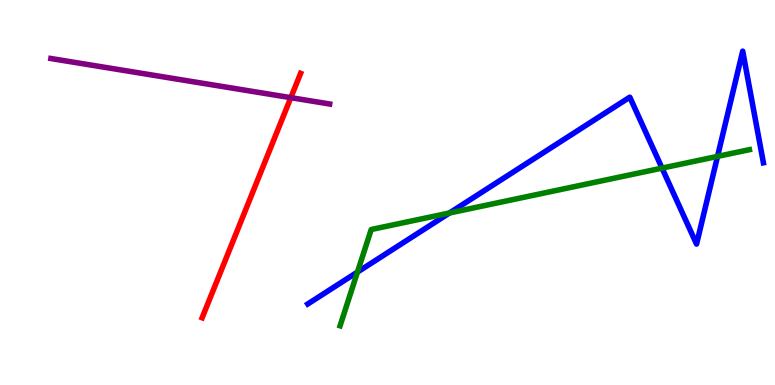[{'lines': ['blue', 'red'], 'intersections': []}, {'lines': ['green', 'red'], 'intersections': []}, {'lines': ['purple', 'red'], 'intersections': [{'x': 3.75, 'y': 7.46}]}, {'lines': ['blue', 'green'], 'intersections': [{'x': 4.61, 'y': 2.93}, {'x': 5.8, 'y': 4.47}, {'x': 8.54, 'y': 5.63}, {'x': 9.26, 'y': 5.94}]}, {'lines': ['blue', 'purple'], 'intersections': []}, {'lines': ['green', 'purple'], 'intersections': []}]